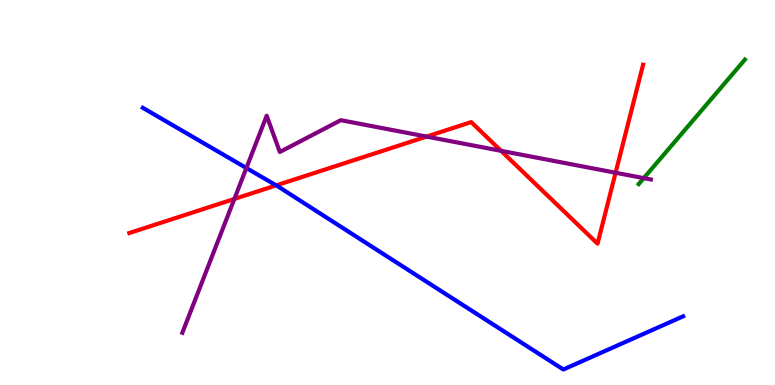[{'lines': ['blue', 'red'], 'intersections': [{'x': 3.56, 'y': 5.19}]}, {'lines': ['green', 'red'], 'intersections': []}, {'lines': ['purple', 'red'], 'intersections': [{'x': 3.02, 'y': 4.83}, {'x': 5.5, 'y': 6.45}, {'x': 6.47, 'y': 6.08}, {'x': 7.94, 'y': 5.51}]}, {'lines': ['blue', 'green'], 'intersections': []}, {'lines': ['blue', 'purple'], 'intersections': [{'x': 3.18, 'y': 5.64}]}, {'lines': ['green', 'purple'], 'intersections': [{'x': 8.31, 'y': 5.37}]}]